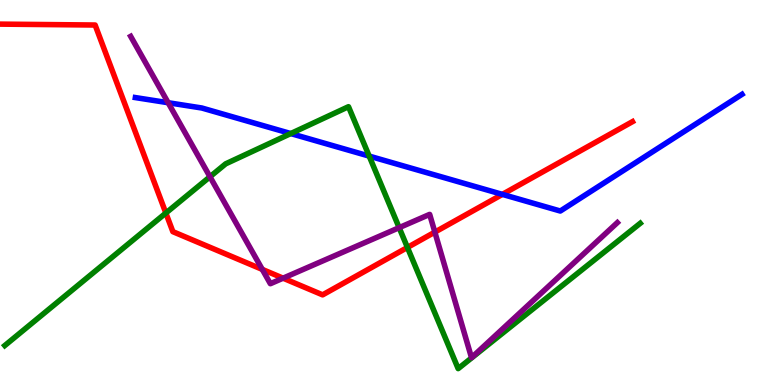[{'lines': ['blue', 'red'], 'intersections': [{'x': 6.48, 'y': 4.95}]}, {'lines': ['green', 'red'], 'intersections': [{'x': 2.14, 'y': 4.47}, {'x': 5.26, 'y': 3.57}]}, {'lines': ['purple', 'red'], 'intersections': [{'x': 3.38, 'y': 3.0}, {'x': 3.65, 'y': 2.77}, {'x': 5.61, 'y': 3.97}]}, {'lines': ['blue', 'green'], 'intersections': [{'x': 3.75, 'y': 6.53}, {'x': 4.76, 'y': 5.95}]}, {'lines': ['blue', 'purple'], 'intersections': [{'x': 2.17, 'y': 7.33}]}, {'lines': ['green', 'purple'], 'intersections': [{'x': 2.71, 'y': 5.41}, {'x': 5.15, 'y': 4.09}]}]